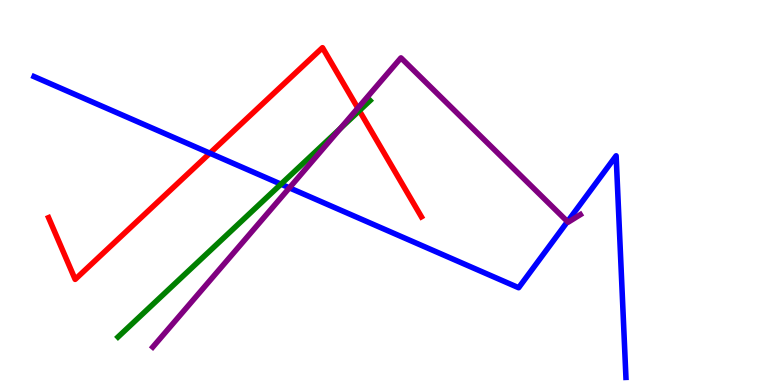[{'lines': ['blue', 'red'], 'intersections': [{'x': 2.71, 'y': 6.02}]}, {'lines': ['green', 'red'], 'intersections': [{'x': 4.64, 'y': 7.13}]}, {'lines': ['purple', 'red'], 'intersections': [{'x': 4.62, 'y': 7.19}]}, {'lines': ['blue', 'green'], 'intersections': [{'x': 3.63, 'y': 5.22}]}, {'lines': ['blue', 'purple'], 'intersections': [{'x': 3.73, 'y': 5.12}, {'x': 7.32, 'y': 4.24}]}, {'lines': ['green', 'purple'], 'intersections': [{'x': 4.39, 'y': 6.66}]}]